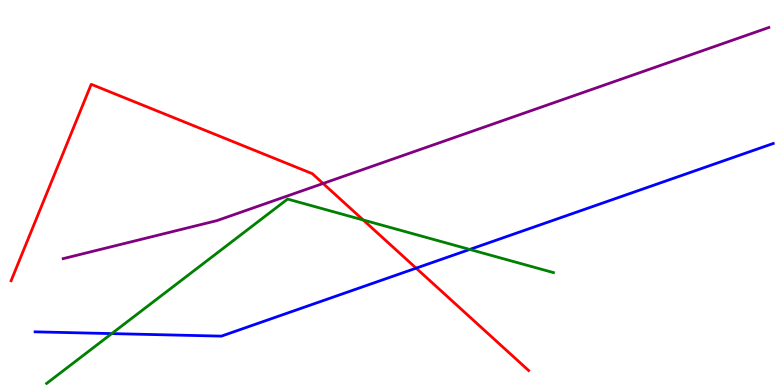[{'lines': ['blue', 'red'], 'intersections': [{'x': 5.37, 'y': 3.04}]}, {'lines': ['green', 'red'], 'intersections': [{'x': 4.69, 'y': 4.29}]}, {'lines': ['purple', 'red'], 'intersections': [{'x': 4.17, 'y': 5.23}]}, {'lines': ['blue', 'green'], 'intersections': [{'x': 1.44, 'y': 1.34}, {'x': 6.06, 'y': 3.52}]}, {'lines': ['blue', 'purple'], 'intersections': []}, {'lines': ['green', 'purple'], 'intersections': []}]